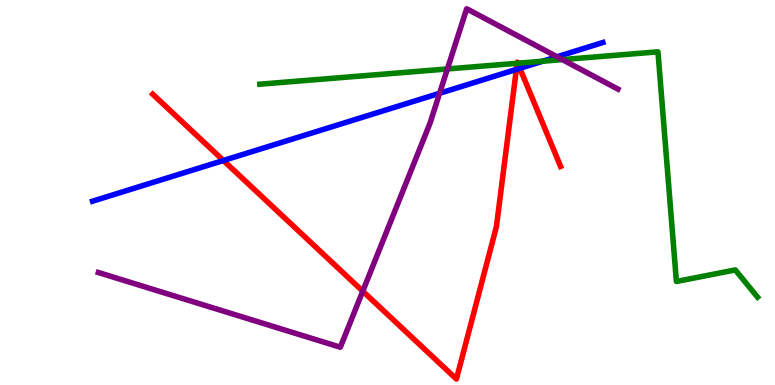[{'lines': ['blue', 'red'], 'intersections': [{'x': 2.88, 'y': 5.83}, {'x': 6.66, 'y': 8.2}, {'x': 6.71, 'y': 8.23}]}, {'lines': ['green', 'red'], 'intersections': [{'x': 6.67, 'y': 8.36}, {'x': 6.68, 'y': 8.36}]}, {'lines': ['purple', 'red'], 'intersections': [{'x': 4.68, 'y': 2.44}]}, {'lines': ['blue', 'green'], 'intersections': [{'x': 7.0, 'y': 8.41}]}, {'lines': ['blue', 'purple'], 'intersections': [{'x': 5.67, 'y': 7.58}, {'x': 7.19, 'y': 8.53}]}, {'lines': ['green', 'purple'], 'intersections': [{'x': 5.77, 'y': 8.21}, {'x': 7.26, 'y': 8.45}]}]